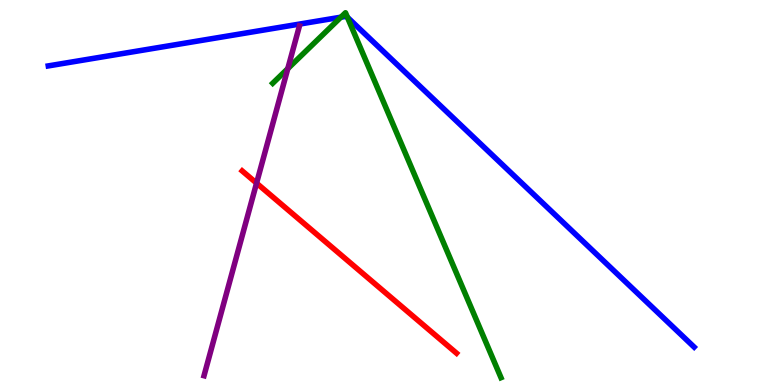[{'lines': ['blue', 'red'], 'intersections': []}, {'lines': ['green', 'red'], 'intersections': []}, {'lines': ['purple', 'red'], 'intersections': [{'x': 3.31, 'y': 5.24}]}, {'lines': ['blue', 'green'], 'intersections': [{'x': 4.4, 'y': 9.55}, {'x': 4.48, 'y': 9.55}]}, {'lines': ['blue', 'purple'], 'intersections': []}, {'lines': ['green', 'purple'], 'intersections': [{'x': 3.71, 'y': 8.22}]}]